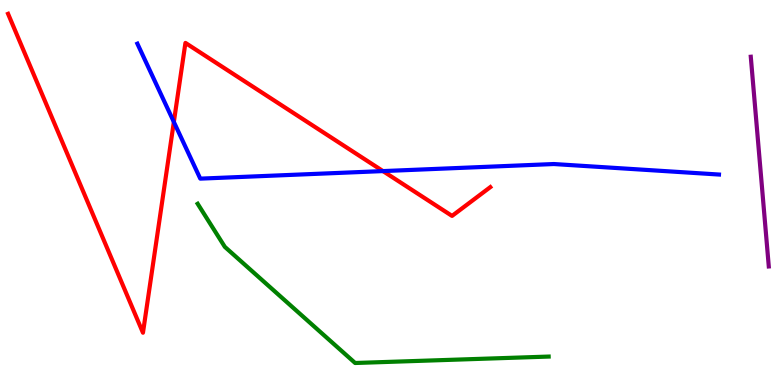[{'lines': ['blue', 'red'], 'intersections': [{'x': 2.24, 'y': 6.83}, {'x': 4.94, 'y': 5.56}]}, {'lines': ['green', 'red'], 'intersections': []}, {'lines': ['purple', 'red'], 'intersections': []}, {'lines': ['blue', 'green'], 'intersections': []}, {'lines': ['blue', 'purple'], 'intersections': []}, {'lines': ['green', 'purple'], 'intersections': []}]